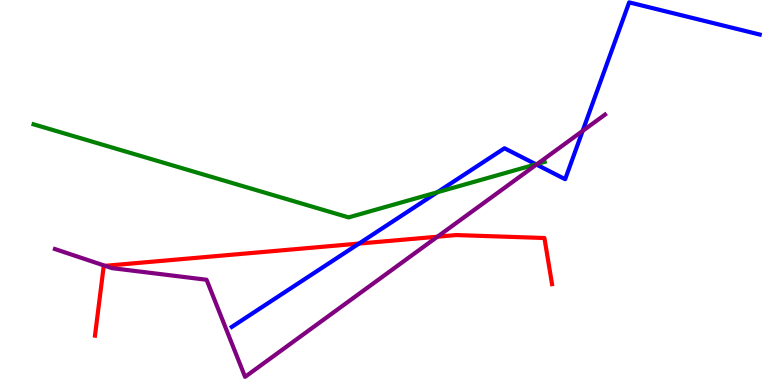[{'lines': ['blue', 'red'], 'intersections': [{'x': 4.63, 'y': 3.67}]}, {'lines': ['green', 'red'], 'intersections': []}, {'lines': ['purple', 'red'], 'intersections': [{'x': 1.36, 'y': 3.1}, {'x': 5.64, 'y': 3.85}]}, {'lines': ['blue', 'green'], 'intersections': [{'x': 5.64, 'y': 5.01}, {'x': 6.92, 'y': 5.73}]}, {'lines': ['blue', 'purple'], 'intersections': [{'x': 6.92, 'y': 5.73}, {'x': 7.52, 'y': 6.6}]}, {'lines': ['green', 'purple'], 'intersections': [{'x': 6.93, 'y': 5.74}]}]